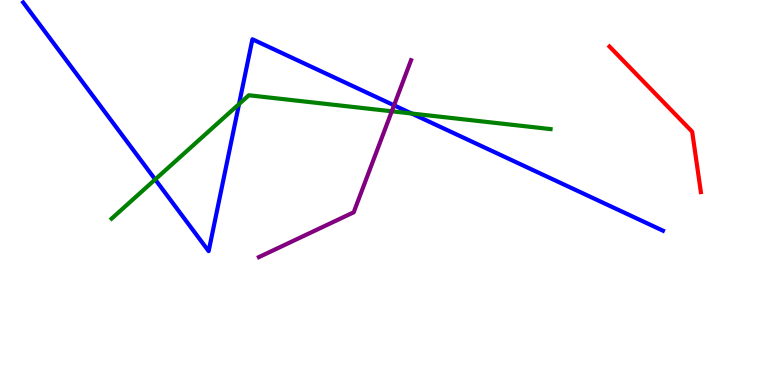[{'lines': ['blue', 'red'], 'intersections': []}, {'lines': ['green', 'red'], 'intersections': []}, {'lines': ['purple', 'red'], 'intersections': []}, {'lines': ['blue', 'green'], 'intersections': [{'x': 2.0, 'y': 5.34}, {'x': 3.08, 'y': 7.3}, {'x': 5.31, 'y': 7.05}]}, {'lines': ['blue', 'purple'], 'intersections': [{'x': 5.08, 'y': 7.26}]}, {'lines': ['green', 'purple'], 'intersections': [{'x': 5.06, 'y': 7.11}]}]